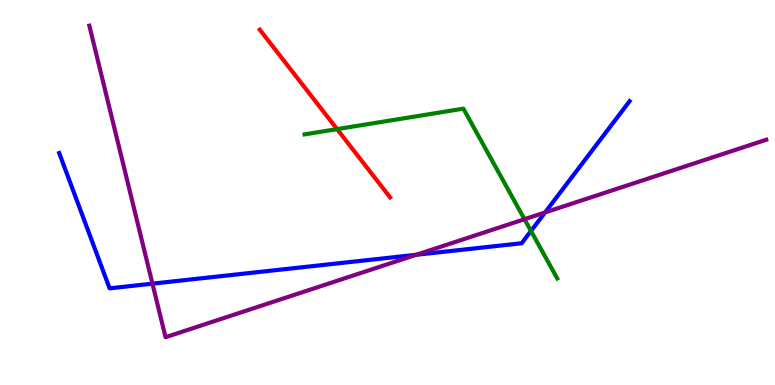[{'lines': ['blue', 'red'], 'intersections': []}, {'lines': ['green', 'red'], 'intersections': [{'x': 4.35, 'y': 6.65}]}, {'lines': ['purple', 'red'], 'intersections': []}, {'lines': ['blue', 'green'], 'intersections': [{'x': 6.85, 'y': 4.0}]}, {'lines': ['blue', 'purple'], 'intersections': [{'x': 1.97, 'y': 2.63}, {'x': 5.37, 'y': 3.38}, {'x': 7.03, 'y': 4.48}]}, {'lines': ['green', 'purple'], 'intersections': [{'x': 6.77, 'y': 4.31}]}]